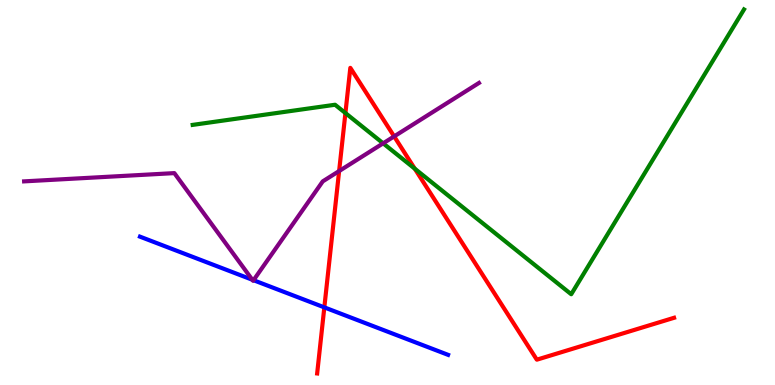[{'lines': ['blue', 'red'], 'intersections': [{'x': 4.18, 'y': 2.02}]}, {'lines': ['green', 'red'], 'intersections': [{'x': 4.46, 'y': 7.06}, {'x': 5.35, 'y': 5.62}]}, {'lines': ['purple', 'red'], 'intersections': [{'x': 4.38, 'y': 5.56}, {'x': 5.09, 'y': 6.46}]}, {'lines': ['blue', 'green'], 'intersections': []}, {'lines': ['blue', 'purple'], 'intersections': [{'x': 3.26, 'y': 2.73}, {'x': 3.27, 'y': 2.72}]}, {'lines': ['green', 'purple'], 'intersections': [{'x': 4.94, 'y': 6.28}]}]